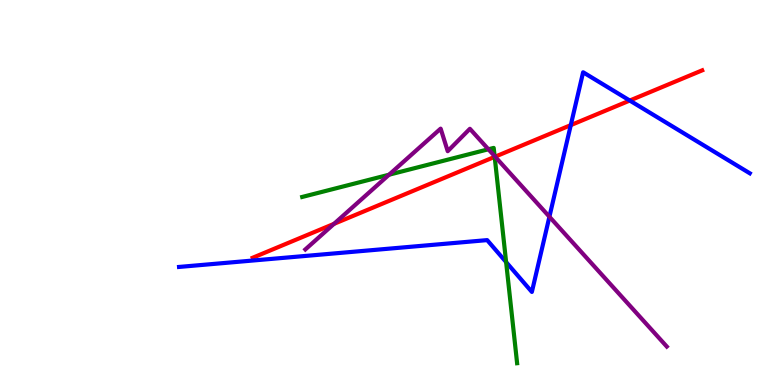[{'lines': ['blue', 'red'], 'intersections': [{'x': 7.36, 'y': 6.75}, {'x': 8.13, 'y': 7.39}]}, {'lines': ['green', 'red'], 'intersections': [{'x': 6.38, 'y': 5.93}]}, {'lines': ['purple', 'red'], 'intersections': [{'x': 4.31, 'y': 4.19}, {'x': 6.39, 'y': 5.93}]}, {'lines': ['blue', 'green'], 'intersections': [{'x': 6.53, 'y': 3.19}]}, {'lines': ['blue', 'purple'], 'intersections': [{'x': 7.09, 'y': 4.37}]}, {'lines': ['green', 'purple'], 'intersections': [{'x': 5.02, 'y': 5.46}, {'x': 6.3, 'y': 6.12}, {'x': 6.38, 'y': 5.95}]}]